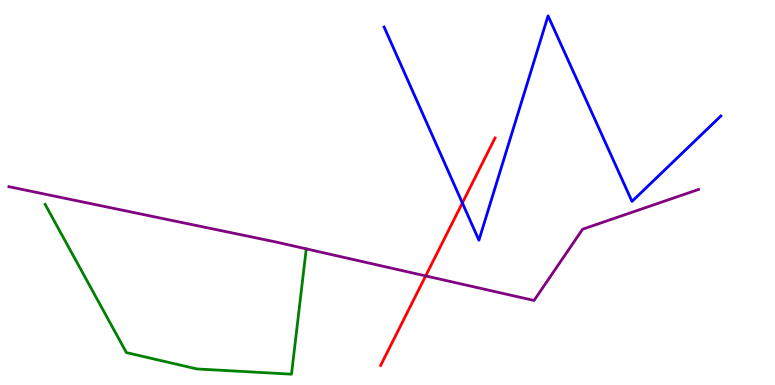[{'lines': ['blue', 'red'], 'intersections': [{'x': 5.97, 'y': 4.73}]}, {'lines': ['green', 'red'], 'intersections': []}, {'lines': ['purple', 'red'], 'intersections': [{'x': 5.49, 'y': 2.83}]}, {'lines': ['blue', 'green'], 'intersections': []}, {'lines': ['blue', 'purple'], 'intersections': []}, {'lines': ['green', 'purple'], 'intersections': []}]